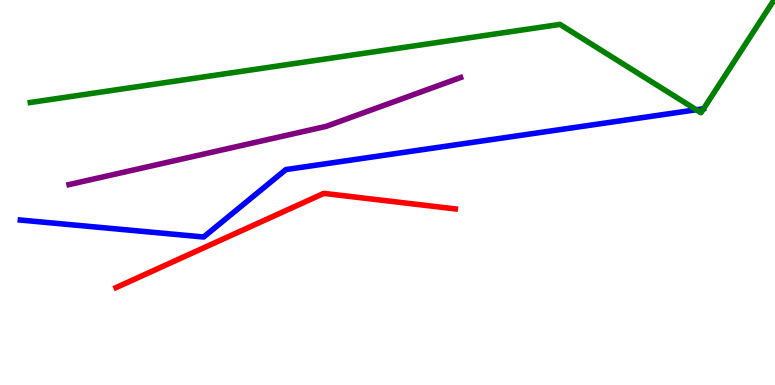[{'lines': ['blue', 'red'], 'intersections': []}, {'lines': ['green', 'red'], 'intersections': []}, {'lines': ['purple', 'red'], 'intersections': []}, {'lines': ['blue', 'green'], 'intersections': [{'x': 8.98, 'y': 7.15}]}, {'lines': ['blue', 'purple'], 'intersections': []}, {'lines': ['green', 'purple'], 'intersections': []}]